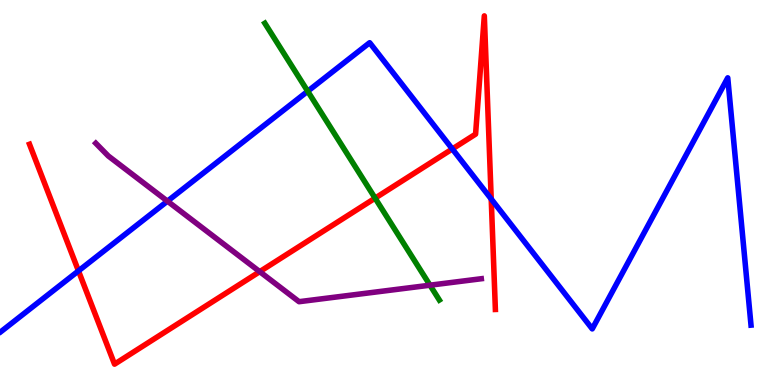[{'lines': ['blue', 'red'], 'intersections': [{'x': 1.01, 'y': 2.96}, {'x': 5.84, 'y': 6.13}, {'x': 6.34, 'y': 4.83}]}, {'lines': ['green', 'red'], 'intersections': [{'x': 4.84, 'y': 4.85}]}, {'lines': ['purple', 'red'], 'intersections': [{'x': 3.35, 'y': 2.94}]}, {'lines': ['blue', 'green'], 'intersections': [{'x': 3.97, 'y': 7.63}]}, {'lines': ['blue', 'purple'], 'intersections': [{'x': 2.16, 'y': 4.77}]}, {'lines': ['green', 'purple'], 'intersections': [{'x': 5.55, 'y': 2.59}]}]